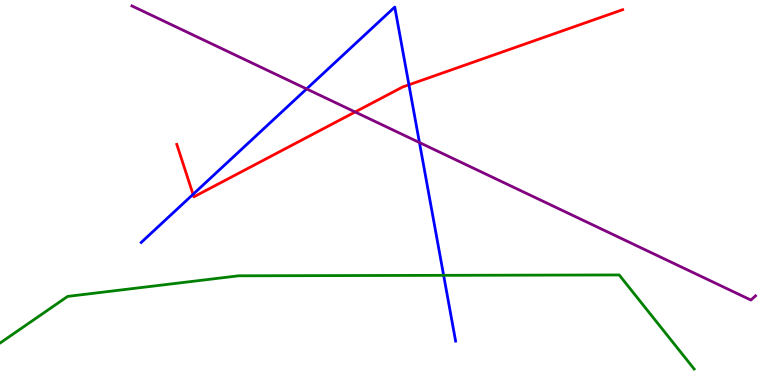[{'lines': ['blue', 'red'], 'intersections': [{'x': 2.49, 'y': 4.95}, {'x': 5.28, 'y': 7.8}]}, {'lines': ['green', 'red'], 'intersections': []}, {'lines': ['purple', 'red'], 'intersections': [{'x': 4.58, 'y': 7.09}]}, {'lines': ['blue', 'green'], 'intersections': [{'x': 5.72, 'y': 2.85}]}, {'lines': ['blue', 'purple'], 'intersections': [{'x': 3.96, 'y': 7.69}, {'x': 5.41, 'y': 6.3}]}, {'lines': ['green', 'purple'], 'intersections': []}]